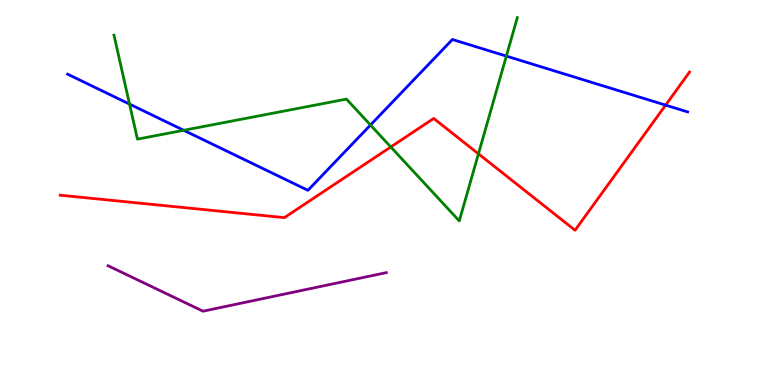[{'lines': ['blue', 'red'], 'intersections': [{'x': 8.59, 'y': 7.27}]}, {'lines': ['green', 'red'], 'intersections': [{'x': 5.04, 'y': 6.18}, {'x': 6.17, 'y': 6.0}]}, {'lines': ['purple', 'red'], 'intersections': []}, {'lines': ['blue', 'green'], 'intersections': [{'x': 1.67, 'y': 7.3}, {'x': 2.37, 'y': 6.62}, {'x': 4.78, 'y': 6.75}, {'x': 6.53, 'y': 8.54}]}, {'lines': ['blue', 'purple'], 'intersections': []}, {'lines': ['green', 'purple'], 'intersections': []}]